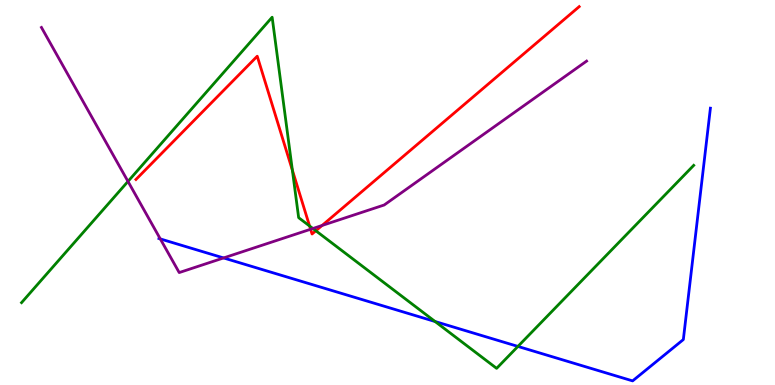[{'lines': ['blue', 'red'], 'intersections': []}, {'lines': ['green', 'red'], 'intersections': [{'x': 3.77, 'y': 5.58}, {'x': 3.99, 'y': 4.13}, {'x': 4.08, 'y': 4.01}]}, {'lines': ['purple', 'red'], 'intersections': [{'x': 4.01, 'y': 4.05}, {'x': 4.16, 'y': 4.14}]}, {'lines': ['blue', 'green'], 'intersections': [{'x': 5.61, 'y': 1.65}, {'x': 6.68, 'y': 1.0}]}, {'lines': ['blue', 'purple'], 'intersections': [{'x': 2.07, 'y': 3.79}, {'x': 2.89, 'y': 3.3}]}, {'lines': ['green', 'purple'], 'intersections': [{'x': 1.65, 'y': 5.29}, {'x': 4.04, 'y': 4.06}]}]